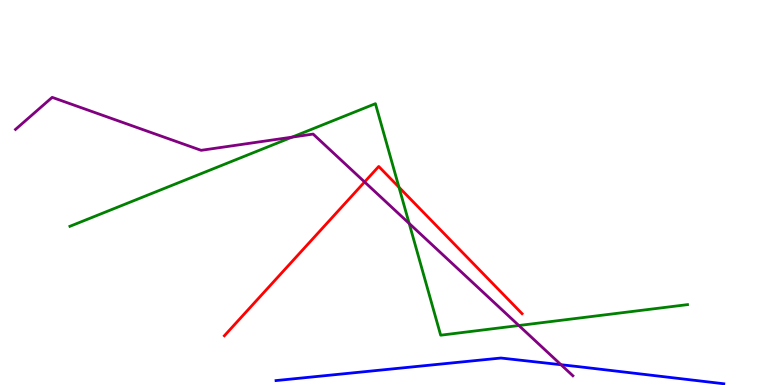[{'lines': ['blue', 'red'], 'intersections': []}, {'lines': ['green', 'red'], 'intersections': [{'x': 5.15, 'y': 5.14}]}, {'lines': ['purple', 'red'], 'intersections': [{'x': 4.7, 'y': 5.27}]}, {'lines': ['blue', 'green'], 'intersections': []}, {'lines': ['blue', 'purple'], 'intersections': [{'x': 7.24, 'y': 0.527}]}, {'lines': ['green', 'purple'], 'intersections': [{'x': 3.77, 'y': 6.44}, {'x': 5.28, 'y': 4.2}, {'x': 6.7, 'y': 1.55}]}]